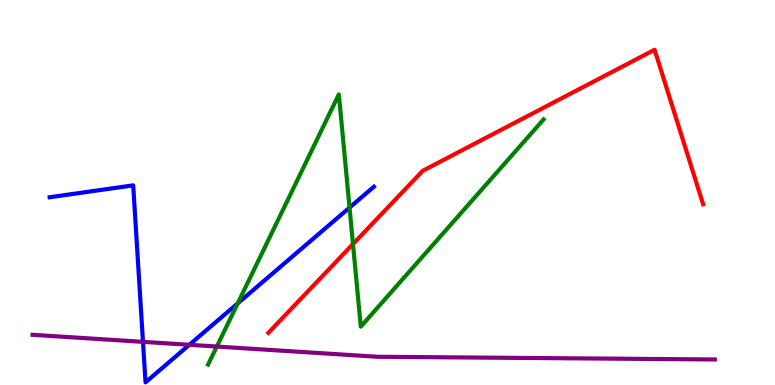[{'lines': ['blue', 'red'], 'intersections': []}, {'lines': ['green', 'red'], 'intersections': [{'x': 4.55, 'y': 3.66}]}, {'lines': ['purple', 'red'], 'intersections': []}, {'lines': ['blue', 'green'], 'intersections': [{'x': 3.07, 'y': 2.12}, {'x': 4.51, 'y': 4.61}]}, {'lines': ['blue', 'purple'], 'intersections': [{'x': 1.84, 'y': 1.12}, {'x': 2.44, 'y': 1.04}]}, {'lines': ['green', 'purple'], 'intersections': [{'x': 2.8, 'y': 0.999}]}]